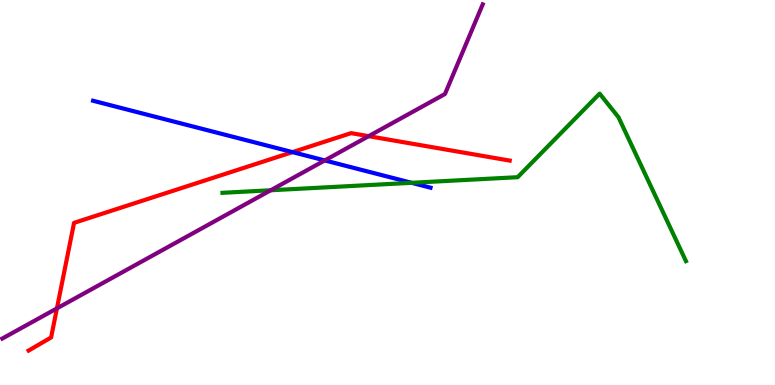[{'lines': ['blue', 'red'], 'intersections': [{'x': 3.77, 'y': 6.05}]}, {'lines': ['green', 'red'], 'intersections': []}, {'lines': ['purple', 'red'], 'intersections': [{'x': 0.735, 'y': 1.99}, {'x': 4.76, 'y': 6.46}]}, {'lines': ['blue', 'green'], 'intersections': [{'x': 5.31, 'y': 5.25}]}, {'lines': ['blue', 'purple'], 'intersections': [{'x': 4.19, 'y': 5.83}]}, {'lines': ['green', 'purple'], 'intersections': [{'x': 3.49, 'y': 5.06}]}]